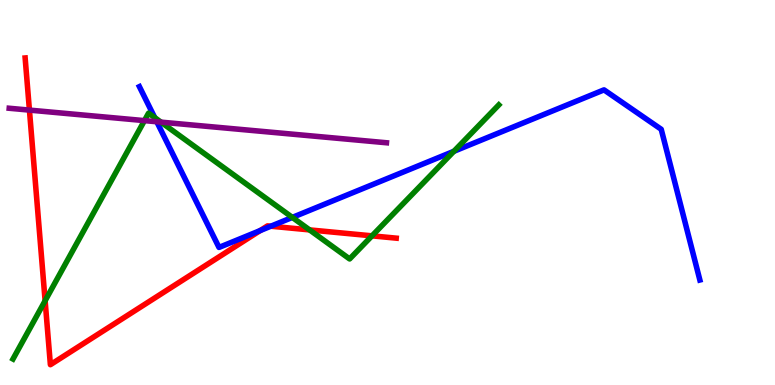[{'lines': ['blue', 'red'], 'intersections': [{'x': 3.36, 'y': 4.01}, {'x': 3.49, 'y': 4.12}]}, {'lines': ['green', 'red'], 'intersections': [{'x': 0.582, 'y': 2.19}, {'x': 3.99, 'y': 4.03}, {'x': 4.8, 'y': 3.87}]}, {'lines': ['purple', 'red'], 'intersections': [{'x': 0.38, 'y': 7.14}]}, {'lines': ['blue', 'green'], 'intersections': [{'x': 2.0, 'y': 6.95}, {'x': 3.77, 'y': 4.35}, {'x': 5.86, 'y': 6.07}]}, {'lines': ['blue', 'purple'], 'intersections': [{'x': 2.02, 'y': 6.84}]}, {'lines': ['green', 'purple'], 'intersections': [{'x': 1.86, 'y': 6.87}, {'x': 2.08, 'y': 6.83}]}]